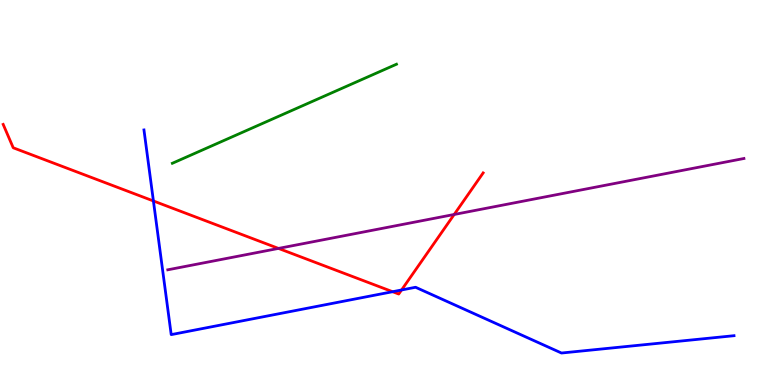[{'lines': ['blue', 'red'], 'intersections': [{'x': 1.98, 'y': 4.78}, {'x': 5.07, 'y': 2.42}, {'x': 5.18, 'y': 2.47}]}, {'lines': ['green', 'red'], 'intersections': []}, {'lines': ['purple', 'red'], 'intersections': [{'x': 3.59, 'y': 3.55}, {'x': 5.86, 'y': 4.43}]}, {'lines': ['blue', 'green'], 'intersections': []}, {'lines': ['blue', 'purple'], 'intersections': []}, {'lines': ['green', 'purple'], 'intersections': []}]